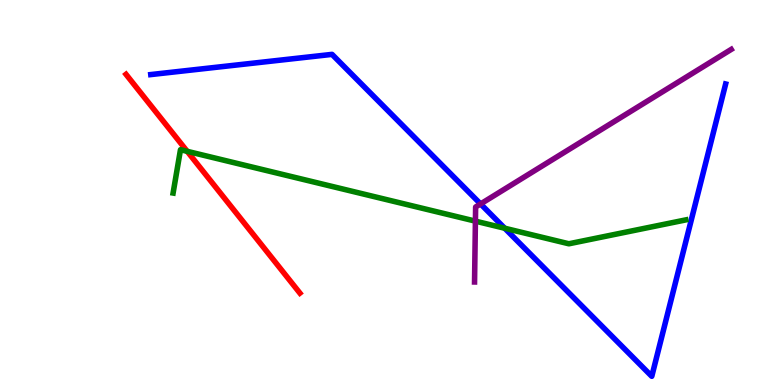[{'lines': ['blue', 'red'], 'intersections': []}, {'lines': ['green', 'red'], 'intersections': [{'x': 2.42, 'y': 6.07}]}, {'lines': ['purple', 'red'], 'intersections': []}, {'lines': ['blue', 'green'], 'intersections': [{'x': 6.51, 'y': 4.07}]}, {'lines': ['blue', 'purple'], 'intersections': [{'x': 6.2, 'y': 4.7}]}, {'lines': ['green', 'purple'], 'intersections': [{'x': 6.13, 'y': 4.26}]}]